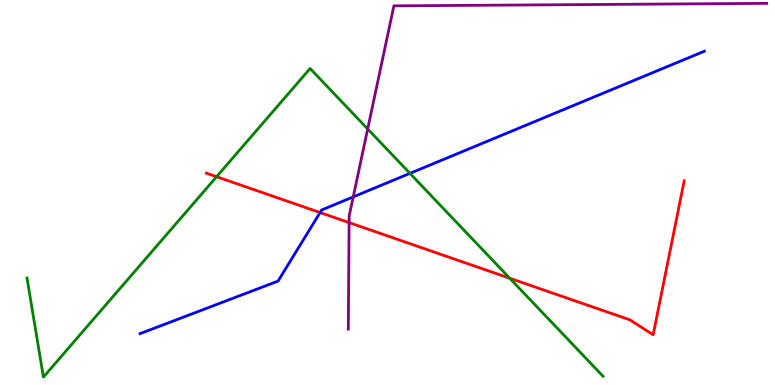[{'lines': ['blue', 'red'], 'intersections': [{'x': 4.13, 'y': 4.48}]}, {'lines': ['green', 'red'], 'intersections': [{'x': 2.79, 'y': 5.41}, {'x': 6.58, 'y': 2.77}]}, {'lines': ['purple', 'red'], 'intersections': [{'x': 4.5, 'y': 4.22}]}, {'lines': ['blue', 'green'], 'intersections': [{'x': 5.29, 'y': 5.5}]}, {'lines': ['blue', 'purple'], 'intersections': [{'x': 4.56, 'y': 4.89}]}, {'lines': ['green', 'purple'], 'intersections': [{'x': 4.74, 'y': 6.65}]}]